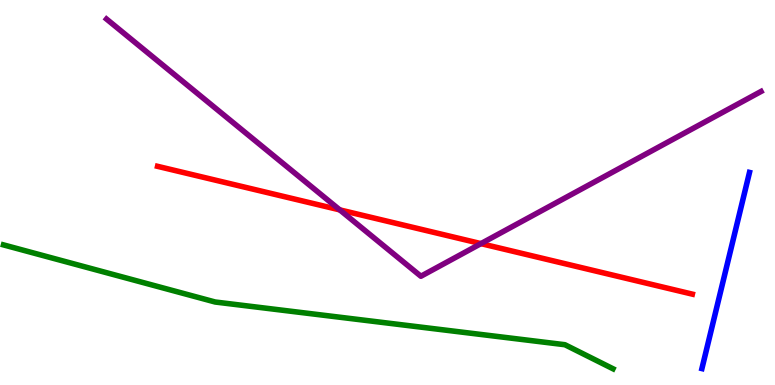[{'lines': ['blue', 'red'], 'intersections': []}, {'lines': ['green', 'red'], 'intersections': []}, {'lines': ['purple', 'red'], 'intersections': [{'x': 4.38, 'y': 4.55}, {'x': 6.21, 'y': 3.67}]}, {'lines': ['blue', 'green'], 'intersections': []}, {'lines': ['blue', 'purple'], 'intersections': []}, {'lines': ['green', 'purple'], 'intersections': []}]